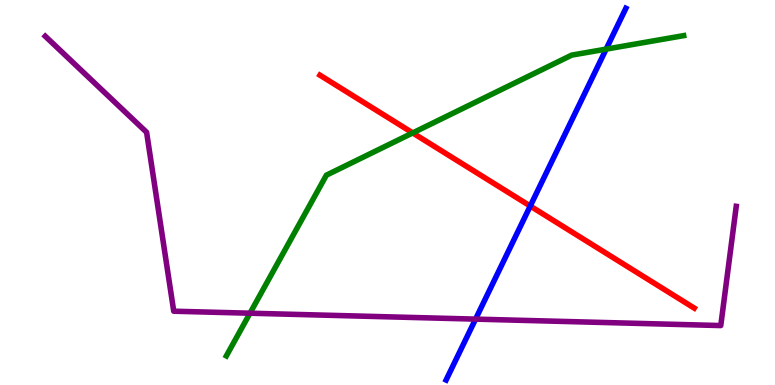[{'lines': ['blue', 'red'], 'intersections': [{'x': 6.84, 'y': 4.65}]}, {'lines': ['green', 'red'], 'intersections': [{'x': 5.33, 'y': 6.55}]}, {'lines': ['purple', 'red'], 'intersections': []}, {'lines': ['blue', 'green'], 'intersections': [{'x': 7.82, 'y': 8.72}]}, {'lines': ['blue', 'purple'], 'intersections': [{'x': 6.14, 'y': 1.71}]}, {'lines': ['green', 'purple'], 'intersections': [{'x': 3.23, 'y': 1.86}]}]